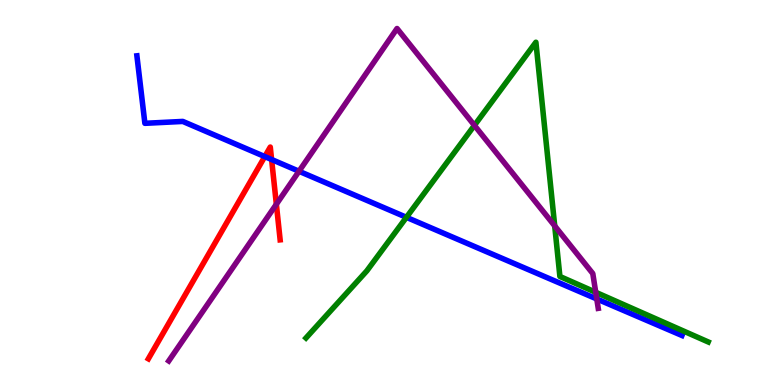[{'lines': ['blue', 'red'], 'intersections': [{'x': 3.42, 'y': 5.93}, {'x': 3.5, 'y': 5.86}]}, {'lines': ['green', 'red'], 'intersections': []}, {'lines': ['purple', 'red'], 'intersections': [{'x': 3.57, 'y': 4.69}]}, {'lines': ['blue', 'green'], 'intersections': [{'x': 5.24, 'y': 4.36}]}, {'lines': ['blue', 'purple'], 'intersections': [{'x': 3.86, 'y': 5.55}, {'x': 7.7, 'y': 2.24}]}, {'lines': ['green', 'purple'], 'intersections': [{'x': 6.12, 'y': 6.74}, {'x': 7.16, 'y': 4.13}, {'x': 7.69, 'y': 2.41}]}]